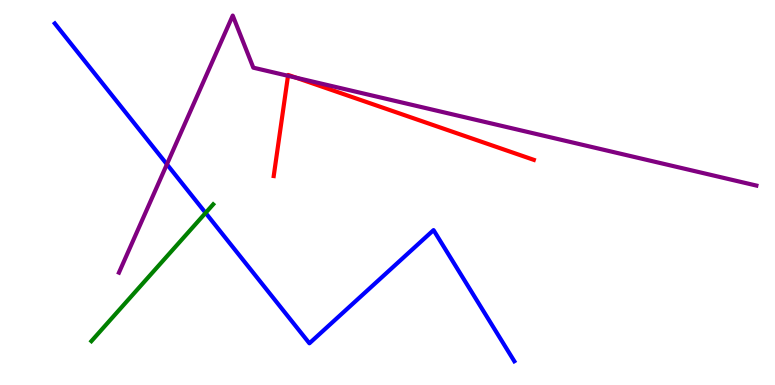[{'lines': ['blue', 'red'], 'intersections': []}, {'lines': ['green', 'red'], 'intersections': []}, {'lines': ['purple', 'red'], 'intersections': [{'x': 3.72, 'y': 8.03}, {'x': 3.82, 'y': 7.98}]}, {'lines': ['blue', 'green'], 'intersections': [{'x': 2.65, 'y': 4.47}]}, {'lines': ['blue', 'purple'], 'intersections': [{'x': 2.15, 'y': 5.73}]}, {'lines': ['green', 'purple'], 'intersections': []}]